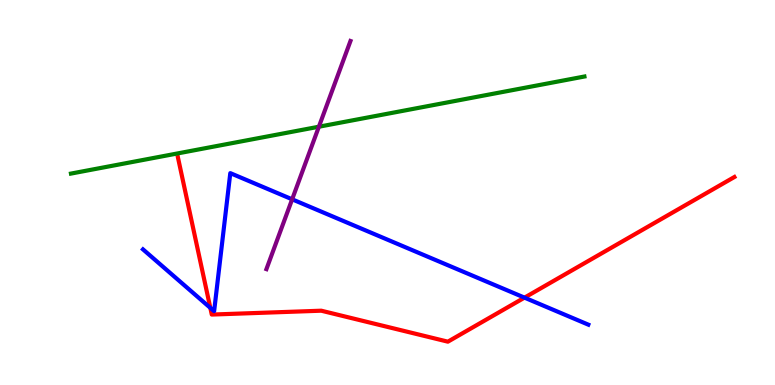[{'lines': ['blue', 'red'], 'intersections': [{'x': 2.71, 'y': 2.0}, {'x': 6.77, 'y': 2.27}]}, {'lines': ['green', 'red'], 'intersections': []}, {'lines': ['purple', 'red'], 'intersections': []}, {'lines': ['blue', 'green'], 'intersections': []}, {'lines': ['blue', 'purple'], 'intersections': [{'x': 3.77, 'y': 4.82}]}, {'lines': ['green', 'purple'], 'intersections': [{'x': 4.11, 'y': 6.71}]}]